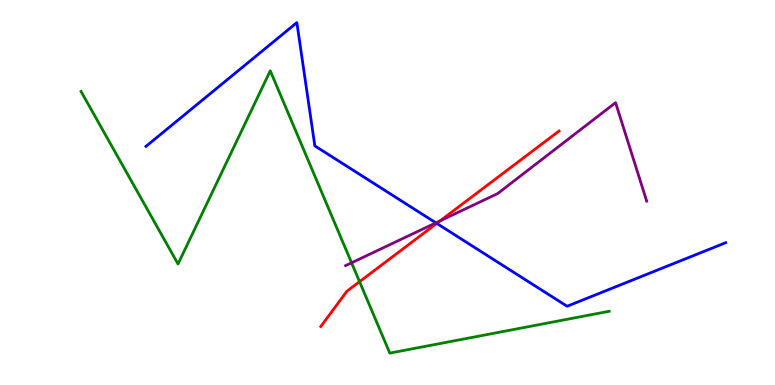[{'lines': ['blue', 'red'], 'intersections': [{'x': 5.64, 'y': 4.2}]}, {'lines': ['green', 'red'], 'intersections': [{'x': 4.64, 'y': 2.68}]}, {'lines': ['purple', 'red'], 'intersections': [{'x': 5.68, 'y': 4.26}]}, {'lines': ['blue', 'green'], 'intersections': []}, {'lines': ['blue', 'purple'], 'intersections': [{'x': 5.62, 'y': 4.21}]}, {'lines': ['green', 'purple'], 'intersections': [{'x': 4.54, 'y': 3.17}]}]